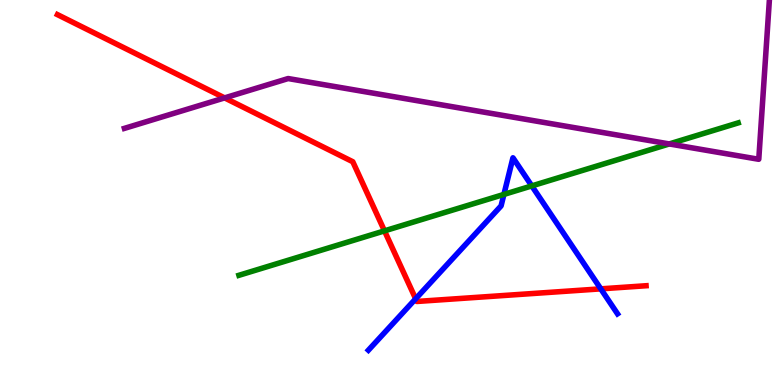[{'lines': ['blue', 'red'], 'intersections': [{'x': 5.36, 'y': 2.24}, {'x': 7.75, 'y': 2.5}]}, {'lines': ['green', 'red'], 'intersections': [{'x': 4.96, 'y': 4.0}]}, {'lines': ['purple', 'red'], 'intersections': [{'x': 2.9, 'y': 7.46}]}, {'lines': ['blue', 'green'], 'intersections': [{'x': 6.5, 'y': 4.95}, {'x': 6.86, 'y': 5.17}]}, {'lines': ['blue', 'purple'], 'intersections': []}, {'lines': ['green', 'purple'], 'intersections': [{'x': 8.64, 'y': 6.26}]}]